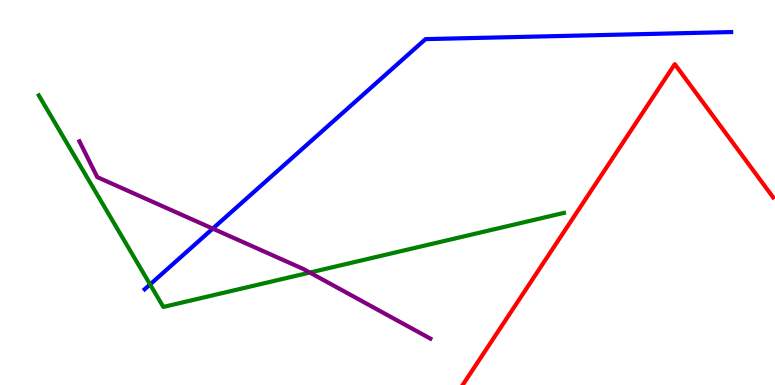[{'lines': ['blue', 'red'], 'intersections': []}, {'lines': ['green', 'red'], 'intersections': []}, {'lines': ['purple', 'red'], 'intersections': []}, {'lines': ['blue', 'green'], 'intersections': [{'x': 1.94, 'y': 2.61}]}, {'lines': ['blue', 'purple'], 'intersections': [{'x': 2.75, 'y': 4.06}]}, {'lines': ['green', 'purple'], 'intersections': [{'x': 4.0, 'y': 2.92}]}]